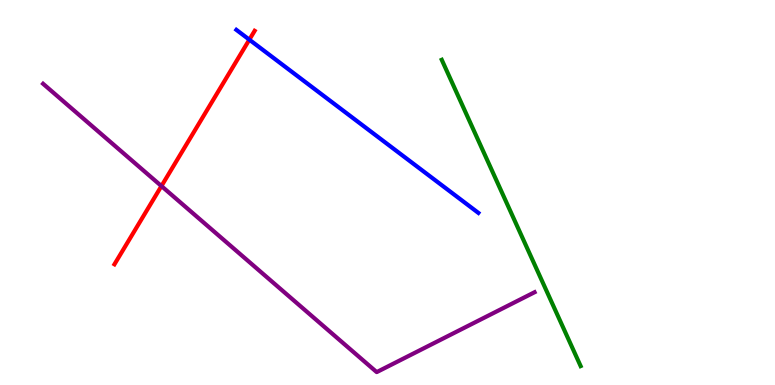[{'lines': ['blue', 'red'], 'intersections': [{'x': 3.22, 'y': 8.97}]}, {'lines': ['green', 'red'], 'intersections': []}, {'lines': ['purple', 'red'], 'intersections': [{'x': 2.08, 'y': 5.17}]}, {'lines': ['blue', 'green'], 'intersections': []}, {'lines': ['blue', 'purple'], 'intersections': []}, {'lines': ['green', 'purple'], 'intersections': []}]